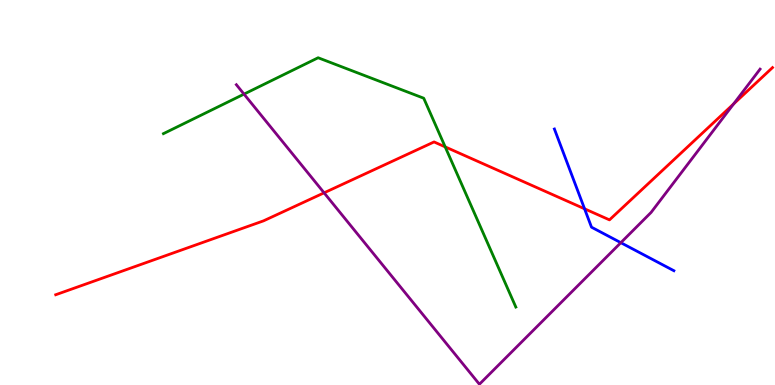[{'lines': ['blue', 'red'], 'intersections': [{'x': 7.54, 'y': 4.58}]}, {'lines': ['green', 'red'], 'intersections': [{'x': 5.74, 'y': 6.18}]}, {'lines': ['purple', 'red'], 'intersections': [{'x': 4.18, 'y': 4.99}, {'x': 9.47, 'y': 7.3}]}, {'lines': ['blue', 'green'], 'intersections': []}, {'lines': ['blue', 'purple'], 'intersections': [{'x': 8.01, 'y': 3.7}]}, {'lines': ['green', 'purple'], 'intersections': [{'x': 3.15, 'y': 7.56}]}]